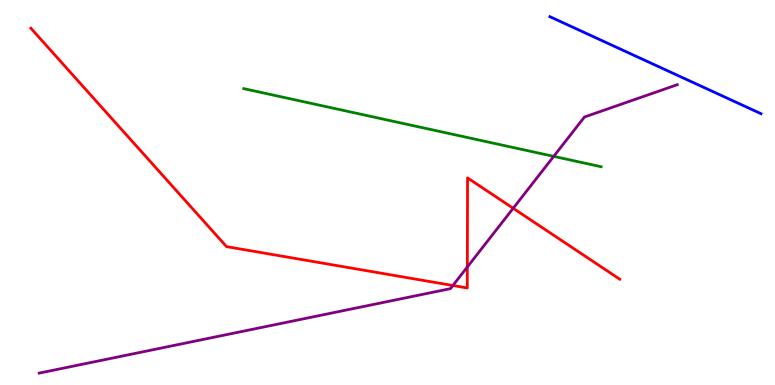[{'lines': ['blue', 'red'], 'intersections': []}, {'lines': ['green', 'red'], 'intersections': []}, {'lines': ['purple', 'red'], 'intersections': [{'x': 5.84, 'y': 2.58}, {'x': 6.03, 'y': 3.07}, {'x': 6.62, 'y': 4.59}]}, {'lines': ['blue', 'green'], 'intersections': []}, {'lines': ['blue', 'purple'], 'intersections': []}, {'lines': ['green', 'purple'], 'intersections': [{'x': 7.14, 'y': 5.94}]}]